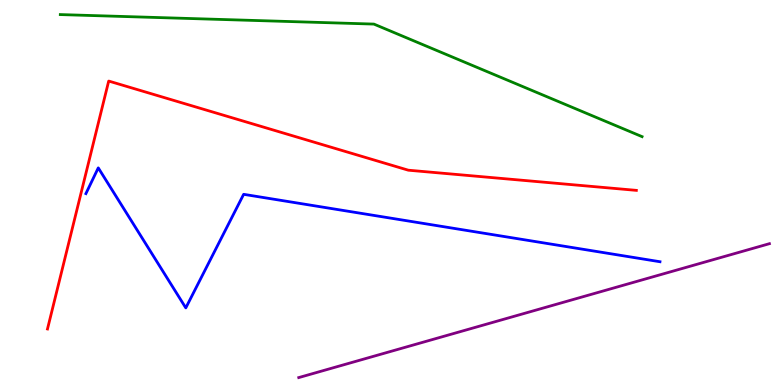[{'lines': ['blue', 'red'], 'intersections': []}, {'lines': ['green', 'red'], 'intersections': []}, {'lines': ['purple', 'red'], 'intersections': []}, {'lines': ['blue', 'green'], 'intersections': []}, {'lines': ['blue', 'purple'], 'intersections': []}, {'lines': ['green', 'purple'], 'intersections': []}]